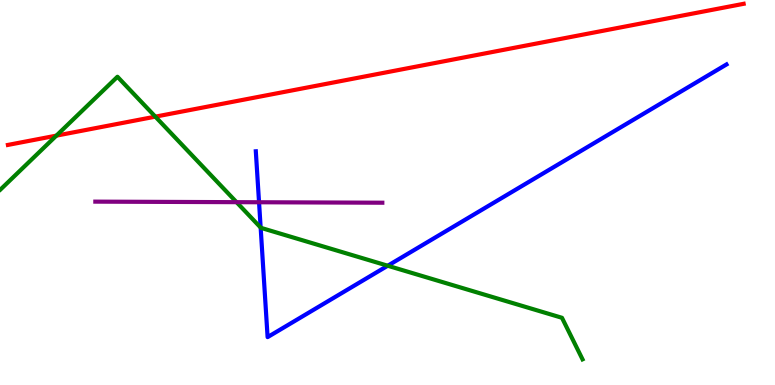[{'lines': ['blue', 'red'], 'intersections': []}, {'lines': ['green', 'red'], 'intersections': [{'x': 0.728, 'y': 6.48}, {'x': 2.0, 'y': 6.97}]}, {'lines': ['purple', 'red'], 'intersections': []}, {'lines': ['blue', 'green'], 'intersections': [{'x': 3.36, 'y': 4.09}, {'x': 5.0, 'y': 3.1}]}, {'lines': ['blue', 'purple'], 'intersections': [{'x': 3.34, 'y': 4.75}]}, {'lines': ['green', 'purple'], 'intersections': [{'x': 3.05, 'y': 4.75}]}]